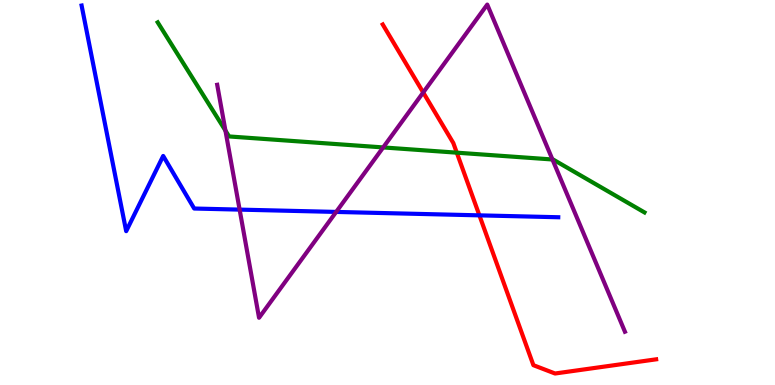[{'lines': ['blue', 'red'], 'intersections': [{'x': 6.19, 'y': 4.41}]}, {'lines': ['green', 'red'], 'intersections': [{'x': 5.89, 'y': 6.03}]}, {'lines': ['purple', 'red'], 'intersections': [{'x': 5.46, 'y': 7.6}]}, {'lines': ['blue', 'green'], 'intersections': []}, {'lines': ['blue', 'purple'], 'intersections': [{'x': 3.09, 'y': 4.56}, {'x': 4.34, 'y': 4.5}]}, {'lines': ['green', 'purple'], 'intersections': [{'x': 2.91, 'y': 6.61}, {'x': 4.94, 'y': 6.17}, {'x': 7.13, 'y': 5.86}]}]